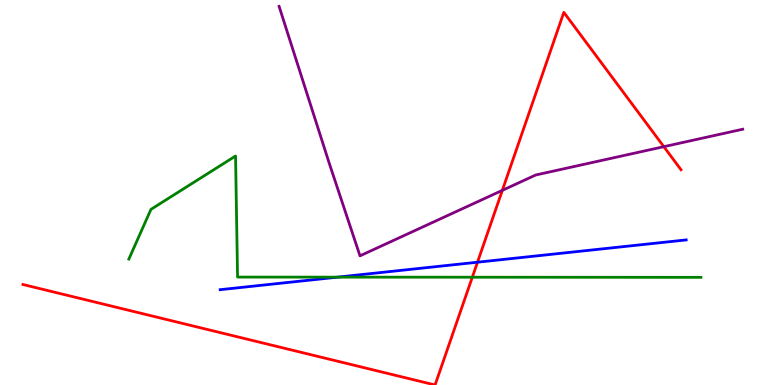[{'lines': ['blue', 'red'], 'intersections': [{'x': 6.16, 'y': 3.19}]}, {'lines': ['green', 'red'], 'intersections': [{'x': 6.09, 'y': 2.8}]}, {'lines': ['purple', 'red'], 'intersections': [{'x': 6.48, 'y': 5.06}, {'x': 8.57, 'y': 6.19}]}, {'lines': ['blue', 'green'], 'intersections': [{'x': 4.36, 'y': 2.8}]}, {'lines': ['blue', 'purple'], 'intersections': []}, {'lines': ['green', 'purple'], 'intersections': []}]